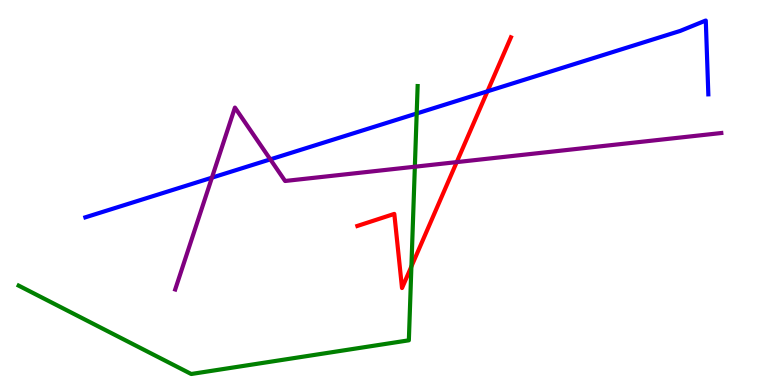[{'lines': ['blue', 'red'], 'intersections': [{'x': 6.29, 'y': 7.63}]}, {'lines': ['green', 'red'], 'intersections': [{'x': 5.31, 'y': 3.08}]}, {'lines': ['purple', 'red'], 'intersections': [{'x': 5.89, 'y': 5.79}]}, {'lines': ['blue', 'green'], 'intersections': [{'x': 5.38, 'y': 7.05}]}, {'lines': ['blue', 'purple'], 'intersections': [{'x': 2.73, 'y': 5.39}, {'x': 3.49, 'y': 5.86}]}, {'lines': ['green', 'purple'], 'intersections': [{'x': 5.35, 'y': 5.67}]}]